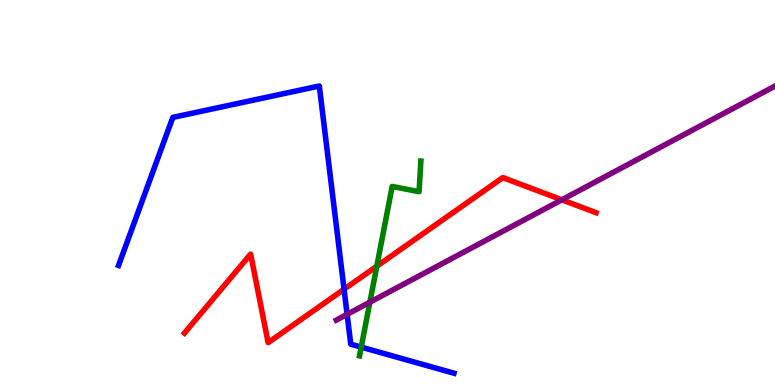[{'lines': ['blue', 'red'], 'intersections': [{'x': 4.44, 'y': 2.49}]}, {'lines': ['green', 'red'], 'intersections': [{'x': 4.86, 'y': 3.09}]}, {'lines': ['purple', 'red'], 'intersections': [{'x': 7.25, 'y': 4.81}]}, {'lines': ['blue', 'green'], 'intersections': [{'x': 4.66, 'y': 0.984}]}, {'lines': ['blue', 'purple'], 'intersections': [{'x': 4.48, 'y': 1.84}]}, {'lines': ['green', 'purple'], 'intersections': [{'x': 4.77, 'y': 2.15}]}]